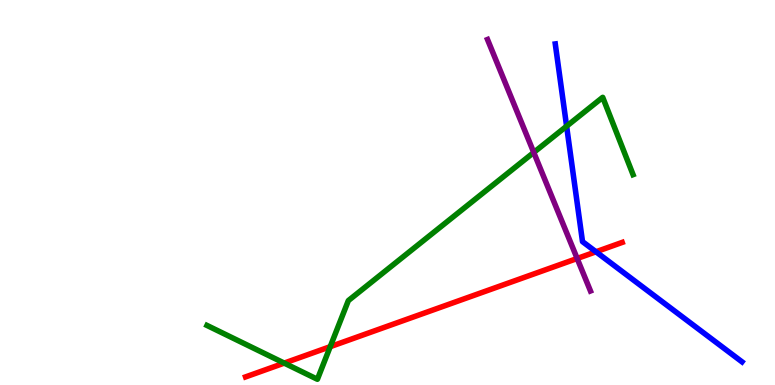[{'lines': ['blue', 'red'], 'intersections': [{'x': 7.69, 'y': 3.46}]}, {'lines': ['green', 'red'], 'intersections': [{'x': 3.67, 'y': 0.569}, {'x': 4.26, 'y': 0.996}]}, {'lines': ['purple', 'red'], 'intersections': [{'x': 7.45, 'y': 3.29}]}, {'lines': ['blue', 'green'], 'intersections': [{'x': 7.31, 'y': 6.72}]}, {'lines': ['blue', 'purple'], 'intersections': []}, {'lines': ['green', 'purple'], 'intersections': [{'x': 6.89, 'y': 6.04}]}]